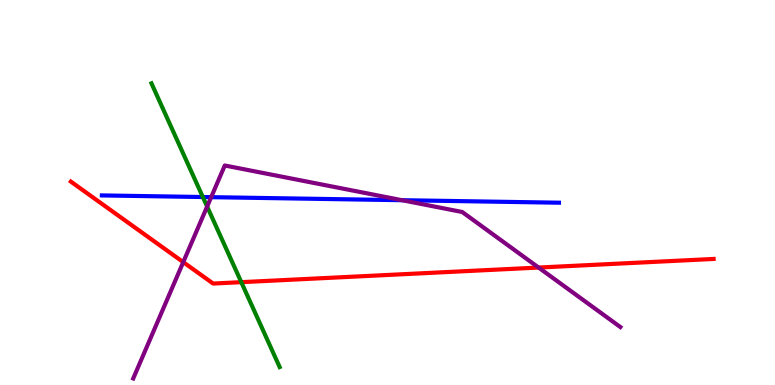[{'lines': ['blue', 'red'], 'intersections': []}, {'lines': ['green', 'red'], 'intersections': [{'x': 3.11, 'y': 2.67}]}, {'lines': ['purple', 'red'], 'intersections': [{'x': 2.36, 'y': 3.19}, {'x': 6.95, 'y': 3.05}]}, {'lines': ['blue', 'green'], 'intersections': [{'x': 2.62, 'y': 4.88}]}, {'lines': ['blue', 'purple'], 'intersections': [{'x': 2.72, 'y': 4.88}, {'x': 5.19, 'y': 4.8}]}, {'lines': ['green', 'purple'], 'intersections': [{'x': 2.67, 'y': 4.63}]}]